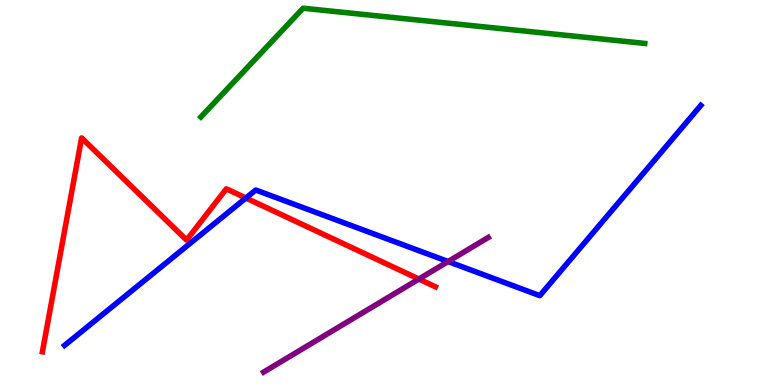[{'lines': ['blue', 'red'], 'intersections': [{'x': 3.17, 'y': 4.86}]}, {'lines': ['green', 'red'], 'intersections': []}, {'lines': ['purple', 'red'], 'intersections': [{'x': 5.4, 'y': 2.75}]}, {'lines': ['blue', 'green'], 'intersections': []}, {'lines': ['blue', 'purple'], 'intersections': [{'x': 5.78, 'y': 3.21}]}, {'lines': ['green', 'purple'], 'intersections': []}]